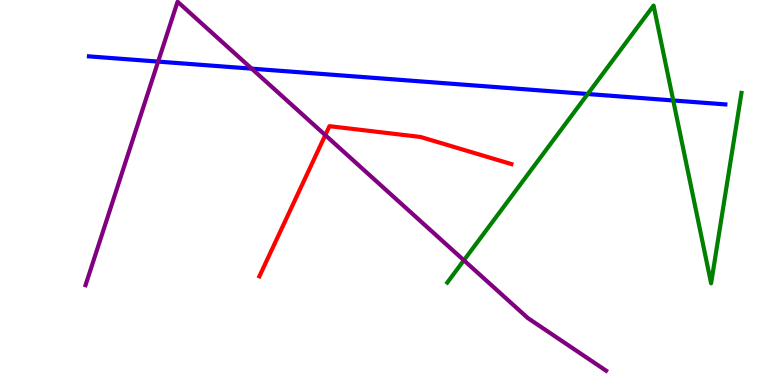[{'lines': ['blue', 'red'], 'intersections': []}, {'lines': ['green', 'red'], 'intersections': []}, {'lines': ['purple', 'red'], 'intersections': [{'x': 4.2, 'y': 6.49}]}, {'lines': ['blue', 'green'], 'intersections': [{'x': 7.58, 'y': 7.56}, {'x': 8.69, 'y': 7.39}]}, {'lines': ['blue', 'purple'], 'intersections': [{'x': 2.04, 'y': 8.4}, {'x': 3.25, 'y': 8.22}]}, {'lines': ['green', 'purple'], 'intersections': [{'x': 5.99, 'y': 3.24}]}]